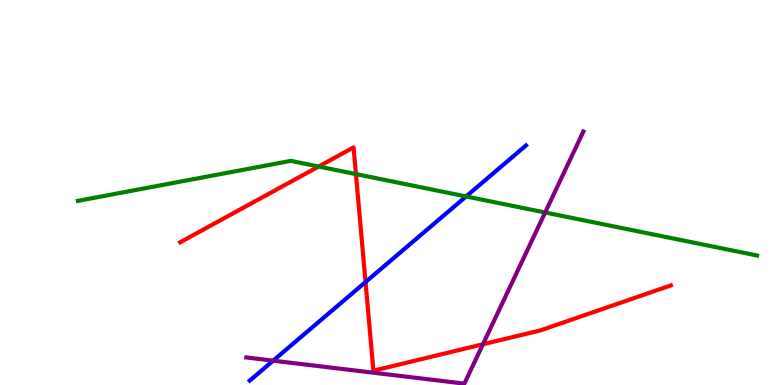[{'lines': ['blue', 'red'], 'intersections': [{'x': 4.72, 'y': 2.67}]}, {'lines': ['green', 'red'], 'intersections': [{'x': 4.11, 'y': 5.67}, {'x': 4.59, 'y': 5.48}]}, {'lines': ['purple', 'red'], 'intersections': [{'x': 6.23, 'y': 1.06}]}, {'lines': ['blue', 'green'], 'intersections': [{'x': 6.01, 'y': 4.9}]}, {'lines': ['blue', 'purple'], 'intersections': [{'x': 3.52, 'y': 0.632}]}, {'lines': ['green', 'purple'], 'intersections': [{'x': 7.03, 'y': 4.48}]}]